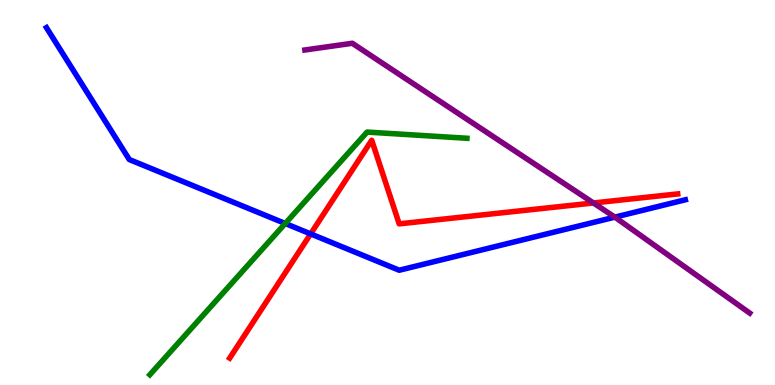[{'lines': ['blue', 'red'], 'intersections': [{'x': 4.01, 'y': 3.92}]}, {'lines': ['green', 'red'], 'intersections': []}, {'lines': ['purple', 'red'], 'intersections': [{'x': 7.66, 'y': 4.73}]}, {'lines': ['blue', 'green'], 'intersections': [{'x': 3.68, 'y': 4.2}]}, {'lines': ['blue', 'purple'], 'intersections': [{'x': 7.93, 'y': 4.36}]}, {'lines': ['green', 'purple'], 'intersections': []}]